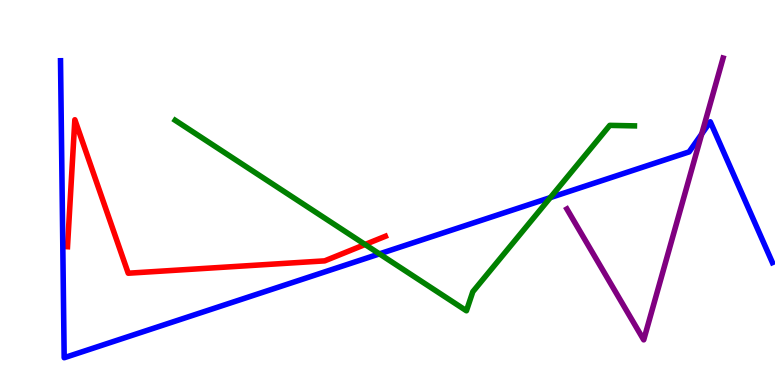[{'lines': ['blue', 'red'], 'intersections': []}, {'lines': ['green', 'red'], 'intersections': [{'x': 4.71, 'y': 3.65}]}, {'lines': ['purple', 'red'], 'intersections': []}, {'lines': ['blue', 'green'], 'intersections': [{'x': 4.9, 'y': 3.41}, {'x': 7.1, 'y': 4.87}]}, {'lines': ['blue', 'purple'], 'intersections': [{'x': 9.05, 'y': 6.52}]}, {'lines': ['green', 'purple'], 'intersections': []}]